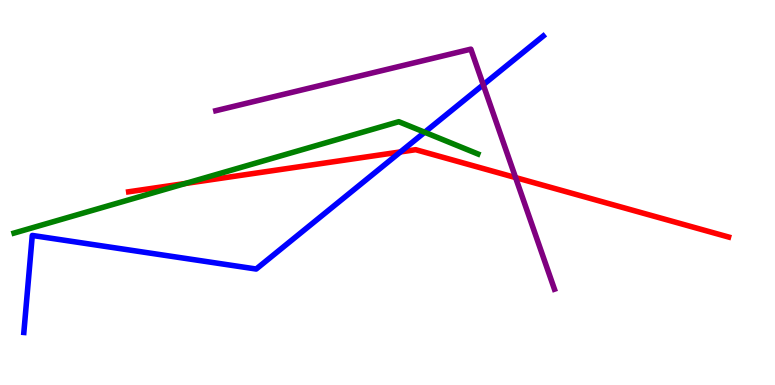[{'lines': ['blue', 'red'], 'intersections': [{'x': 5.17, 'y': 6.05}]}, {'lines': ['green', 'red'], 'intersections': [{'x': 2.39, 'y': 5.23}]}, {'lines': ['purple', 'red'], 'intersections': [{'x': 6.65, 'y': 5.39}]}, {'lines': ['blue', 'green'], 'intersections': [{'x': 5.48, 'y': 6.56}]}, {'lines': ['blue', 'purple'], 'intersections': [{'x': 6.24, 'y': 7.8}]}, {'lines': ['green', 'purple'], 'intersections': []}]